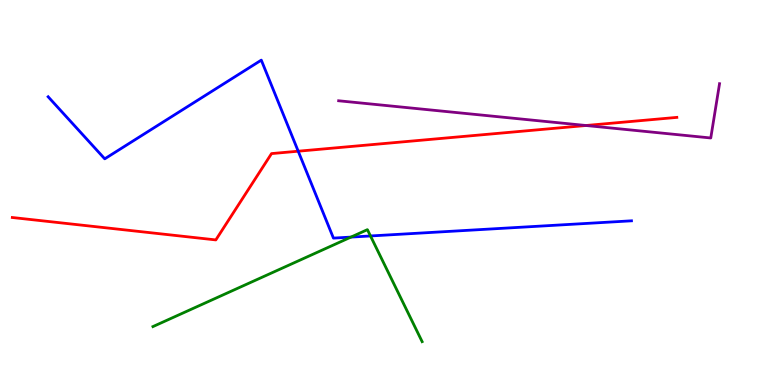[{'lines': ['blue', 'red'], 'intersections': [{'x': 3.85, 'y': 6.07}]}, {'lines': ['green', 'red'], 'intersections': []}, {'lines': ['purple', 'red'], 'intersections': [{'x': 7.56, 'y': 6.74}]}, {'lines': ['blue', 'green'], 'intersections': [{'x': 4.53, 'y': 3.84}, {'x': 4.78, 'y': 3.87}]}, {'lines': ['blue', 'purple'], 'intersections': []}, {'lines': ['green', 'purple'], 'intersections': []}]